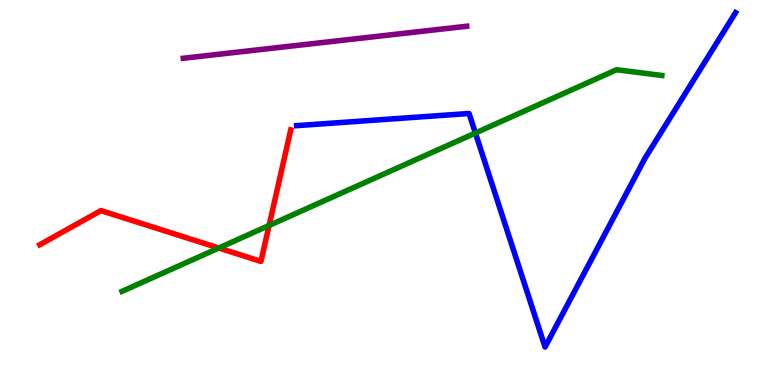[{'lines': ['blue', 'red'], 'intersections': []}, {'lines': ['green', 'red'], 'intersections': [{'x': 2.82, 'y': 3.56}, {'x': 3.47, 'y': 4.14}]}, {'lines': ['purple', 'red'], 'intersections': []}, {'lines': ['blue', 'green'], 'intersections': [{'x': 6.13, 'y': 6.55}]}, {'lines': ['blue', 'purple'], 'intersections': []}, {'lines': ['green', 'purple'], 'intersections': []}]